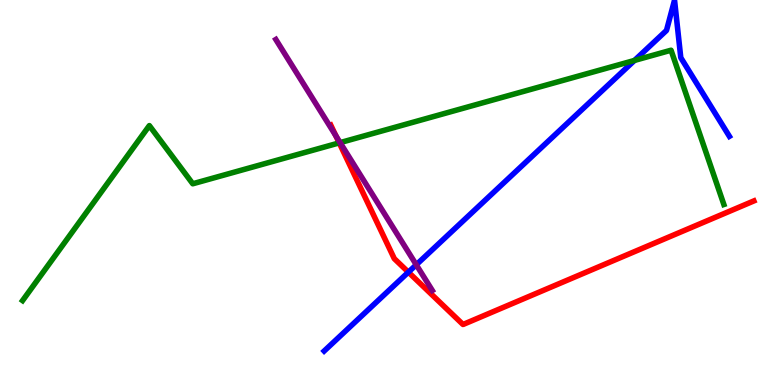[{'lines': ['blue', 'red'], 'intersections': [{'x': 5.27, 'y': 2.93}]}, {'lines': ['green', 'red'], 'intersections': [{'x': 4.38, 'y': 6.29}]}, {'lines': ['purple', 'red'], 'intersections': [{'x': 4.33, 'y': 6.47}]}, {'lines': ['blue', 'green'], 'intersections': [{'x': 8.19, 'y': 8.43}]}, {'lines': ['blue', 'purple'], 'intersections': [{'x': 5.37, 'y': 3.12}]}, {'lines': ['green', 'purple'], 'intersections': [{'x': 4.39, 'y': 6.3}]}]